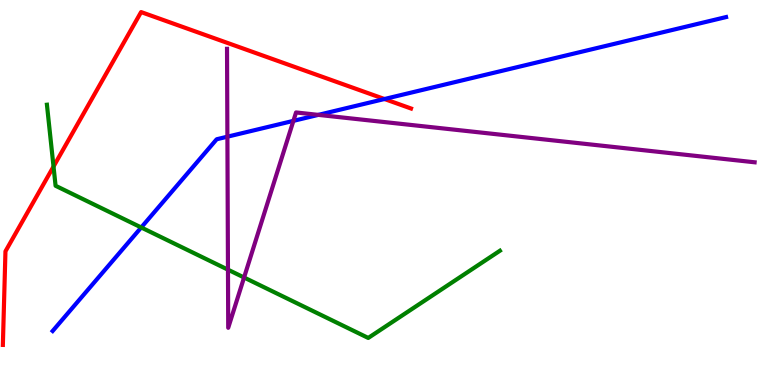[{'lines': ['blue', 'red'], 'intersections': [{'x': 4.96, 'y': 7.43}]}, {'lines': ['green', 'red'], 'intersections': [{'x': 0.691, 'y': 5.67}]}, {'lines': ['purple', 'red'], 'intersections': []}, {'lines': ['blue', 'green'], 'intersections': [{'x': 1.82, 'y': 4.09}]}, {'lines': ['blue', 'purple'], 'intersections': [{'x': 2.93, 'y': 6.45}, {'x': 3.79, 'y': 6.86}, {'x': 4.11, 'y': 7.02}]}, {'lines': ['green', 'purple'], 'intersections': [{'x': 2.94, 'y': 3.0}, {'x': 3.15, 'y': 2.79}]}]